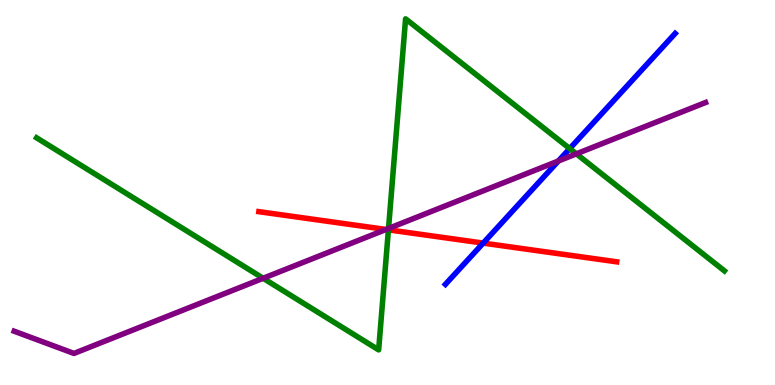[{'lines': ['blue', 'red'], 'intersections': [{'x': 6.23, 'y': 3.69}]}, {'lines': ['green', 'red'], 'intersections': [{'x': 5.01, 'y': 4.03}]}, {'lines': ['purple', 'red'], 'intersections': [{'x': 4.98, 'y': 4.04}]}, {'lines': ['blue', 'green'], 'intersections': [{'x': 7.35, 'y': 6.14}]}, {'lines': ['blue', 'purple'], 'intersections': [{'x': 7.21, 'y': 5.82}]}, {'lines': ['green', 'purple'], 'intersections': [{'x': 3.4, 'y': 2.77}, {'x': 5.01, 'y': 4.07}, {'x': 7.44, 'y': 6.0}]}]